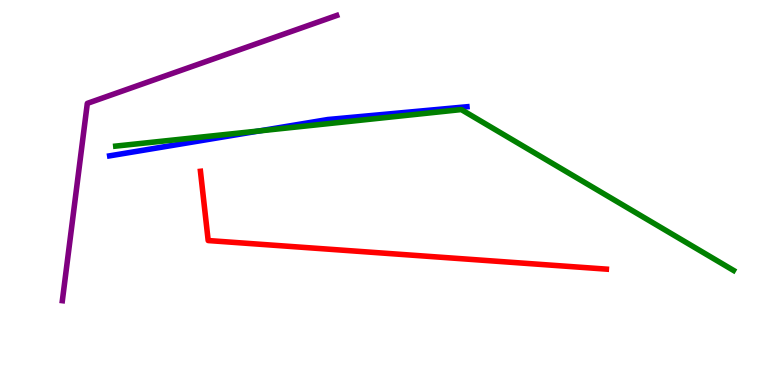[{'lines': ['blue', 'red'], 'intersections': []}, {'lines': ['green', 'red'], 'intersections': []}, {'lines': ['purple', 'red'], 'intersections': []}, {'lines': ['blue', 'green'], 'intersections': [{'x': 3.35, 'y': 6.6}]}, {'lines': ['blue', 'purple'], 'intersections': []}, {'lines': ['green', 'purple'], 'intersections': []}]